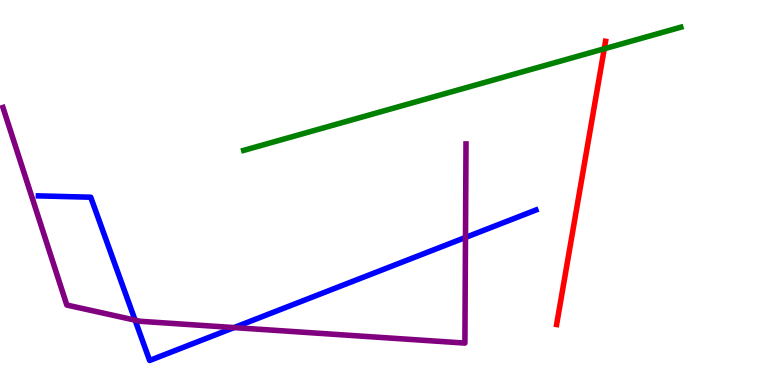[{'lines': ['blue', 'red'], 'intersections': []}, {'lines': ['green', 'red'], 'intersections': [{'x': 7.8, 'y': 8.73}]}, {'lines': ['purple', 'red'], 'intersections': []}, {'lines': ['blue', 'green'], 'intersections': []}, {'lines': ['blue', 'purple'], 'intersections': [{'x': 1.74, 'y': 1.68}, {'x': 3.02, 'y': 1.49}, {'x': 6.01, 'y': 3.83}]}, {'lines': ['green', 'purple'], 'intersections': []}]